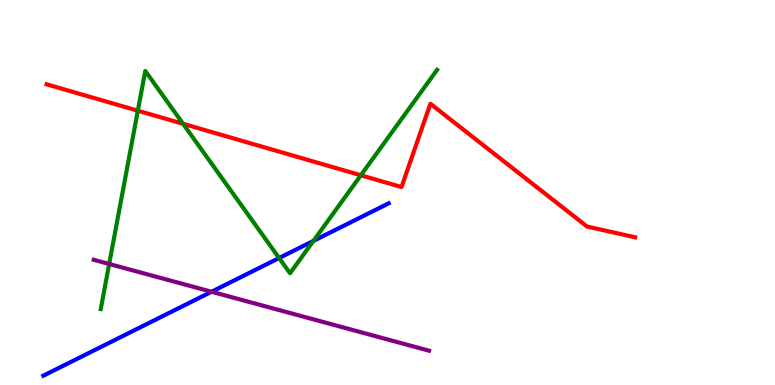[{'lines': ['blue', 'red'], 'intersections': []}, {'lines': ['green', 'red'], 'intersections': [{'x': 1.78, 'y': 7.12}, {'x': 2.36, 'y': 6.78}, {'x': 4.66, 'y': 5.45}]}, {'lines': ['purple', 'red'], 'intersections': []}, {'lines': ['blue', 'green'], 'intersections': [{'x': 3.6, 'y': 3.3}, {'x': 4.04, 'y': 3.74}]}, {'lines': ['blue', 'purple'], 'intersections': [{'x': 2.73, 'y': 2.42}]}, {'lines': ['green', 'purple'], 'intersections': [{'x': 1.41, 'y': 3.14}]}]